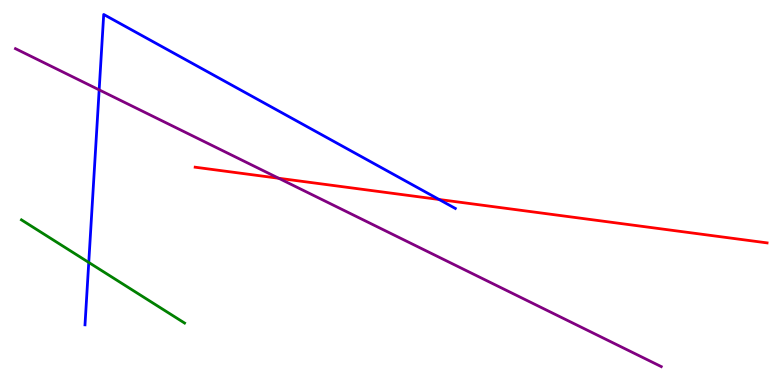[{'lines': ['blue', 'red'], 'intersections': [{'x': 5.67, 'y': 4.82}]}, {'lines': ['green', 'red'], 'intersections': []}, {'lines': ['purple', 'red'], 'intersections': [{'x': 3.6, 'y': 5.37}]}, {'lines': ['blue', 'green'], 'intersections': [{'x': 1.15, 'y': 3.18}]}, {'lines': ['blue', 'purple'], 'intersections': [{'x': 1.28, 'y': 7.67}]}, {'lines': ['green', 'purple'], 'intersections': []}]